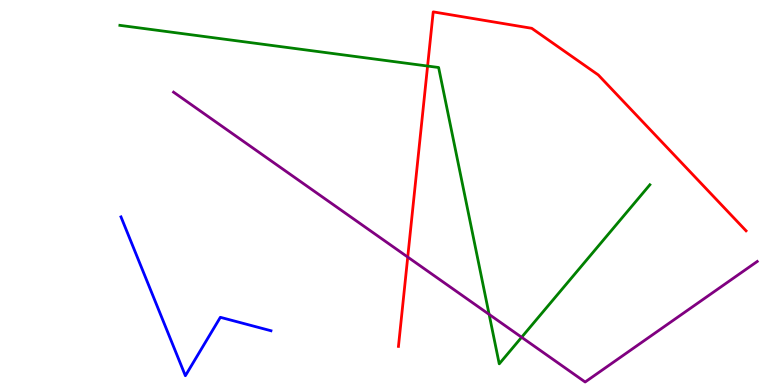[{'lines': ['blue', 'red'], 'intersections': []}, {'lines': ['green', 'red'], 'intersections': [{'x': 5.52, 'y': 8.28}]}, {'lines': ['purple', 'red'], 'intersections': [{'x': 5.26, 'y': 3.32}]}, {'lines': ['blue', 'green'], 'intersections': []}, {'lines': ['blue', 'purple'], 'intersections': []}, {'lines': ['green', 'purple'], 'intersections': [{'x': 6.31, 'y': 1.83}, {'x': 6.73, 'y': 1.24}]}]